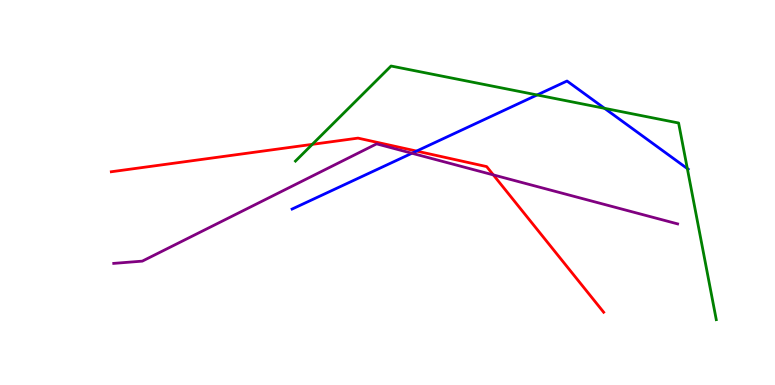[{'lines': ['blue', 'red'], 'intersections': [{'x': 5.38, 'y': 6.08}]}, {'lines': ['green', 'red'], 'intersections': [{'x': 4.03, 'y': 6.25}]}, {'lines': ['purple', 'red'], 'intersections': [{'x': 6.37, 'y': 5.46}]}, {'lines': ['blue', 'green'], 'intersections': [{'x': 6.93, 'y': 7.53}, {'x': 7.8, 'y': 7.19}, {'x': 8.87, 'y': 5.62}]}, {'lines': ['blue', 'purple'], 'intersections': [{'x': 5.32, 'y': 6.02}]}, {'lines': ['green', 'purple'], 'intersections': []}]